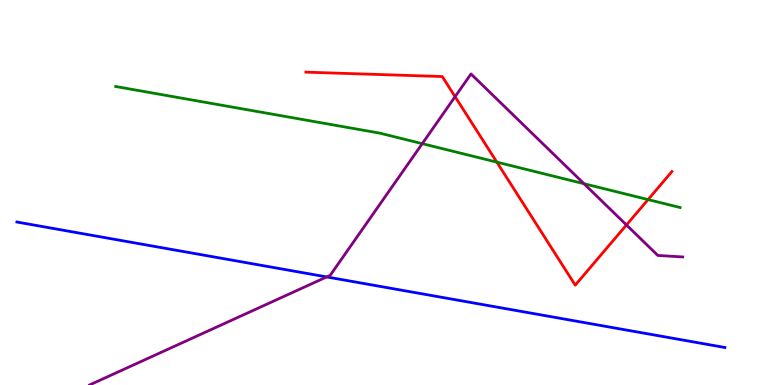[{'lines': ['blue', 'red'], 'intersections': []}, {'lines': ['green', 'red'], 'intersections': [{'x': 6.41, 'y': 5.79}, {'x': 8.36, 'y': 4.82}]}, {'lines': ['purple', 'red'], 'intersections': [{'x': 5.87, 'y': 7.49}, {'x': 8.08, 'y': 4.16}]}, {'lines': ['blue', 'green'], 'intersections': []}, {'lines': ['blue', 'purple'], 'intersections': [{'x': 4.22, 'y': 2.81}]}, {'lines': ['green', 'purple'], 'intersections': [{'x': 5.45, 'y': 6.27}, {'x': 7.54, 'y': 5.23}]}]